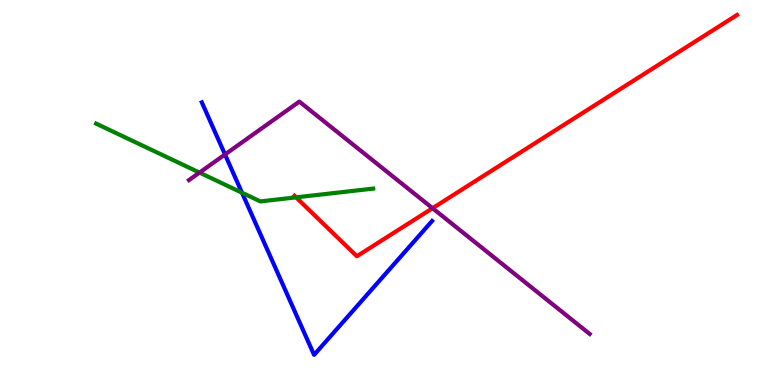[{'lines': ['blue', 'red'], 'intersections': []}, {'lines': ['green', 'red'], 'intersections': [{'x': 3.82, 'y': 4.87}]}, {'lines': ['purple', 'red'], 'intersections': [{'x': 5.58, 'y': 4.59}]}, {'lines': ['blue', 'green'], 'intersections': [{'x': 3.12, 'y': 4.99}]}, {'lines': ['blue', 'purple'], 'intersections': [{'x': 2.9, 'y': 5.99}]}, {'lines': ['green', 'purple'], 'intersections': [{'x': 2.57, 'y': 5.52}]}]